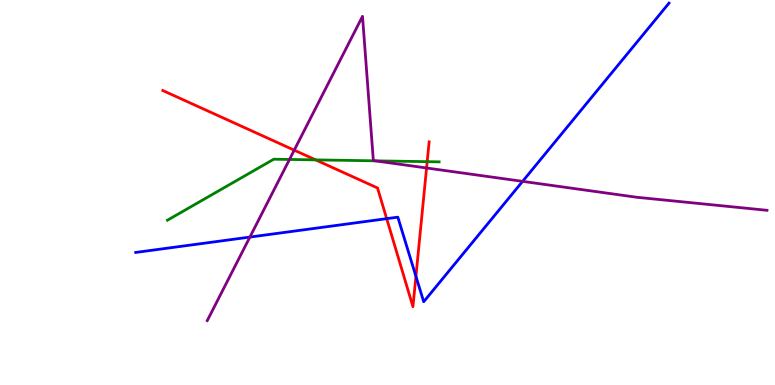[{'lines': ['blue', 'red'], 'intersections': [{'x': 4.99, 'y': 4.32}, {'x': 5.37, 'y': 2.82}]}, {'lines': ['green', 'red'], 'intersections': [{'x': 4.07, 'y': 5.85}, {'x': 5.51, 'y': 5.8}]}, {'lines': ['purple', 'red'], 'intersections': [{'x': 3.8, 'y': 6.1}, {'x': 5.5, 'y': 5.64}]}, {'lines': ['blue', 'green'], 'intersections': []}, {'lines': ['blue', 'purple'], 'intersections': [{'x': 3.22, 'y': 3.84}, {'x': 6.74, 'y': 5.29}]}, {'lines': ['green', 'purple'], 'intersections': [{'x': 3.74, 'y': 5.86}, {'x': 4.84, 'y': 5.82}]}]